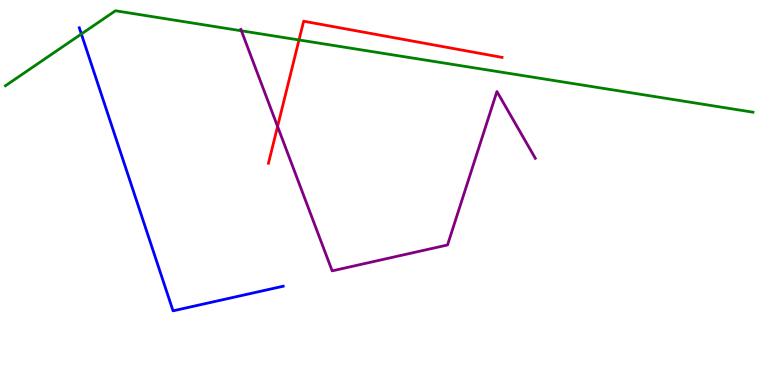[{'lines': ['blue', 'red'], 'intersections': []}, {'lines': ['green', 'red'], 'intersections': [{'x': 3.86, 'y': 8.96}]}, {'lines': ['purple', 'red'], 'intersections': [{'x': 3.58, 'y': 6.72}]}, {'lines': ['blue', 'green'], 'intersections': [{'x': 1.05, 'y': 9.12}]}, {'lines': ['blue', 'purple'], 'intersections': []}, {'lines': ['green', 'purple'], 'intersections': [{'x': 3.11, 'y': 9.2}]}]